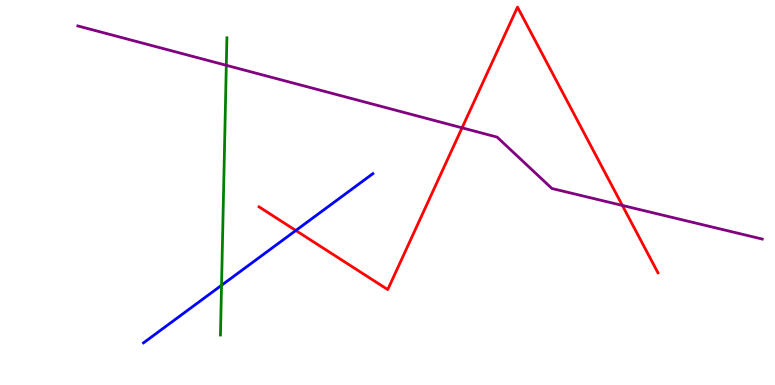[{'lines': ['blue', 'red'], 'intersections': [{'x': 3.82, 'y': 4.01}]}, {'lines': ['green', 'red'], 'intersections': []}, {'lines': ['purple', 'red'], 'intersections': [{'x': 5.96, 'y': 6.68}, {'x': 8.03, 'y': 4.66}]}, {'lines': ['blue', 'green'], 'intersections': [{'x': 2.86, 'y': 2.59}]}, {'lines': ['blue', 'purple'], 'intersections': []}, {'lines': ['green', 'purple'], 'intersections': [{'x': 2.92, 'y': 8.3}]}]